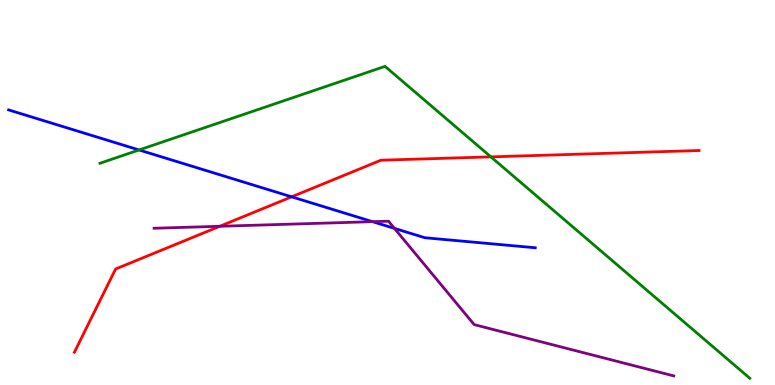[{'lines': ['blue', 'red'], 'intersections': [{'x': 3.76, 'y': 4.89}]}, {'lines': ['green', 'red'], 'intersections': [{'x': 6.33, 'y': 5.93}]}, {'lines': ['purple', 'red'], 'intersections': [{'x': 2.84, 'y': 4.12}]}, {'lines': ['blue', 'green'], 'intersections': [{'x': 1.79, 'y': 6.1}]}, {'lines': ['blue', 'purple'], 'intersections': [{'x': 4.81, 'y': 4.24}, {'x': 5.09, 'y': 4.07}]}, {'lines': ['green', 'purple'], 'intersections': []}]